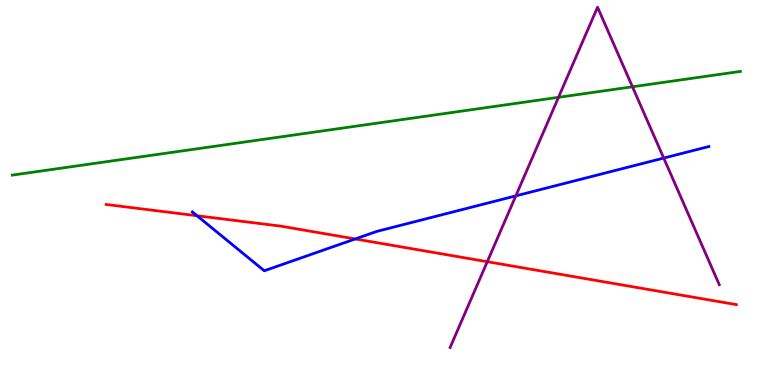[{'lines': ['blue', 'red'], 'intersections': [{'x': 2.54, 'y': 4.4}, {'x': 4.58, 'y': 3.79}]}, {'lines': ['green', 'red'], 'intersections': []}, {'lines': ['purple', 'red'], 'intersections': [{'x': 6.29, 'y': 3.2}]}, {'lines': ['blue', 'green'], 'intersections': []}, {'lines': ['blue', 'purple'], 'intersections': [{'x': 6.66, 'y': 4.91}, {'x': 8.56, 'y': 5.89}]}, {'lines': ['green', 'purple'], 'intersections': [{'x': 7.21, 'y': 7.47}, {'x': 8.16, 'y': 7.75}]}]